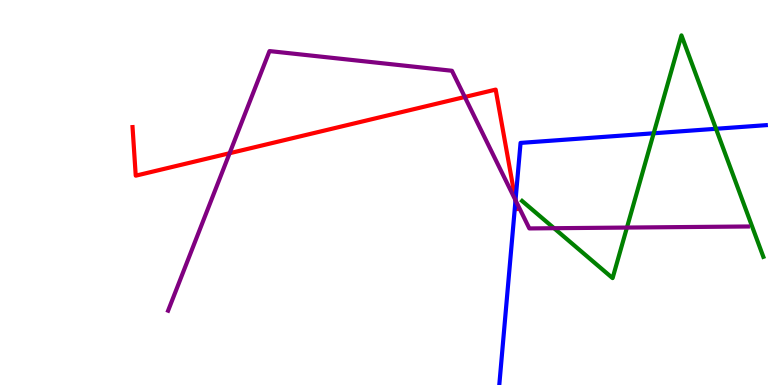[{'lines': ['blue', 'red'], 'intersections': [{'x': 6.65, 'y': 4.79}]}, {'lines': ['green', 'red'], 'intersections': []}, {'lines': ['purple', 'red'], 'intersections': [{'x': 2.96, 'y': 6.02}, {'x': 6.0, 'y': 7.48}, {'x': 6.65, 'y': 4.8}]}, {'lines': ['blue', 'green'], 'intersections': [{'x': 8.43, 'y': 6.54}, {'x': 9.24, 'y': 6.66}]}, {'lines': ['blue', 'purple'], 'intersections': [{'x': 6.65, 'y': 4.8}]}, {'lines': ['green', 'purple'], 'intersections': [{'x': 7.15, 'y': 4.07}, {'x': 8.09, 'y': 4.09}]}]